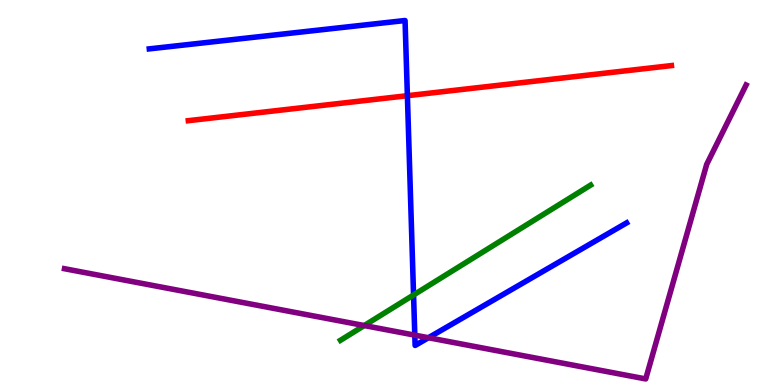[{'lines': ['blue', 'red'], 'intersections': [{'x': 5.26, 'y': 7.51}]}, {'lines': ['green', 'red'], 'intersections': []}, {'lines': ['purple', 'red'], 'intersections': []}, {'lines': ['blue', 'green'], 'intersections': [{'x': 5.34, 'y': 2.34}]}, {'lines': ['blue', 'purple'], 'intersections': [{'x': 5.35, 'y': 1.29}, {'x': 5.53, 'y': 1.23}]}, {'lines': ['green', 'purple'], 'intersections': [{'x': 4.7, 'y': 1.54}]}]